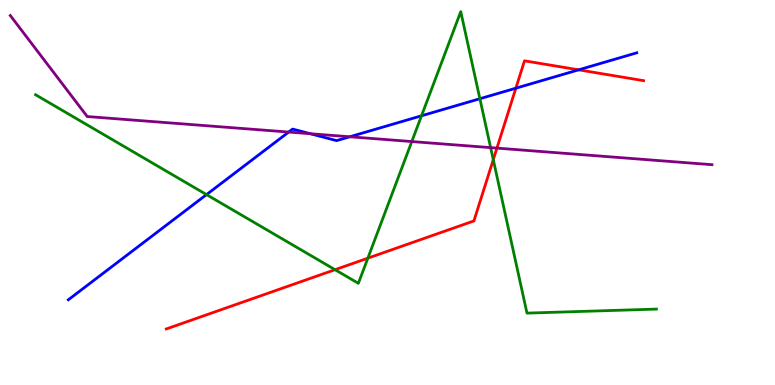[{'lines': ['blue', 'red'], 'intersections': [{'x': 6.66, 'y': 7.71}, {'x': 7.47, 'y': 8.19}]}, {'lines': ['green', 'red'], 'intersections': [{'x': 4.32, 'y': 2.99}, {'x': 4.75, 'y': 3.29}, {'x': 6.36, 'y': 5.85}]}, {'lines': ['purple', 'red'], 'intersections': [{'x': 6.41, 'y': 6.15}]}, {'lines': ['blue', 'green'], 'intersections': [{'x': 2.66, 'y': 4.95}, {'x': 5.44, 'y': 6.99}, {'x': 6.19, 'y': 7.44}]}, {'lines': ['blue', 'purple'], 'intersections': [{'x': 3.72, 'y': 6.57}, {'x': 4.0, 'y': 6.53}, {'x': 4.51, 'y': 6.45}]}, {'lines': ['green', 'purple'], 'intersections': [{'x': 5.31, 'y': 6.32}, {'x': 6.33, 'y': 6.17}]}]